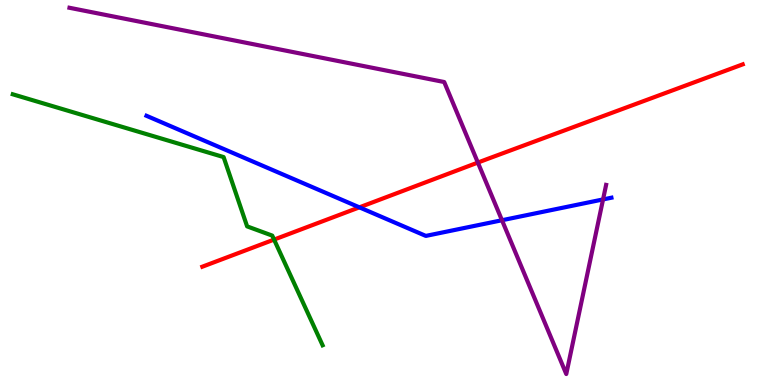[{'lines': ['blue', 'red'], 'intersections': [{'x': 4.64, 'y': 4.61}]}, {'lines': ['green', 'red'], 'intersections': [{'x': 3.54, 'y': 3.78}]}, {'lines': ['purple', 'red'], 'intersections': [{'x': 6.17, 'y': 5.78}]}, {'lines': ['blue', 'green'], 'intersections': []}, {'lines': ['blue', 'purple'], 'intersections': [{'x': 6.48, 'y': 4.28}, {'x': 7.78, 'y': 4.82}]}, {'lines': ['green', 'purple'], 'intersections': []}]